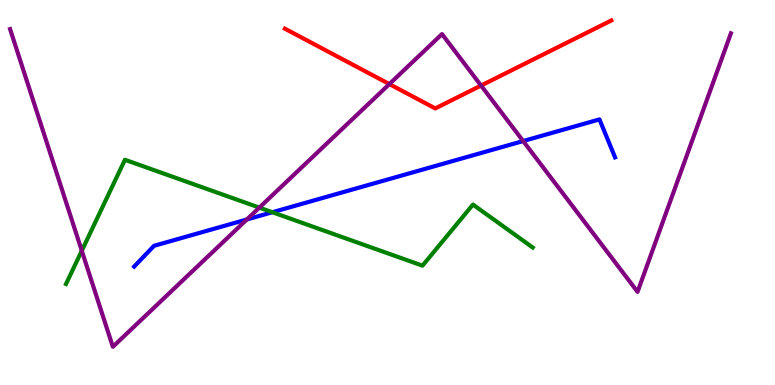[{'lines': ['blue', 'red'], 'intersections': []}, {'lines': ['green', 'red'], 'intersections': []}, {'lines': ['purple', 'red'], 'intersections': [{'x': 5.02, 'y': 7.82}, {'x': 6.21, 'y': 7.78}]}, {'lines': ['blue', 'green'], 'intersections': [{'x': 3.51, 'y': 4.49}]}, {'lines': ['blue', 'purple'], 'intersections': [{'x': 3.19, 'y': 4.3}, {'x': 6.75, 'y': 6.34}]}, {'lines': ['green', 'purple'], 'intersections': [{'x': 1.06, 'y': 3.49}, {'x': 3.35, 'y': 4.61}]}]